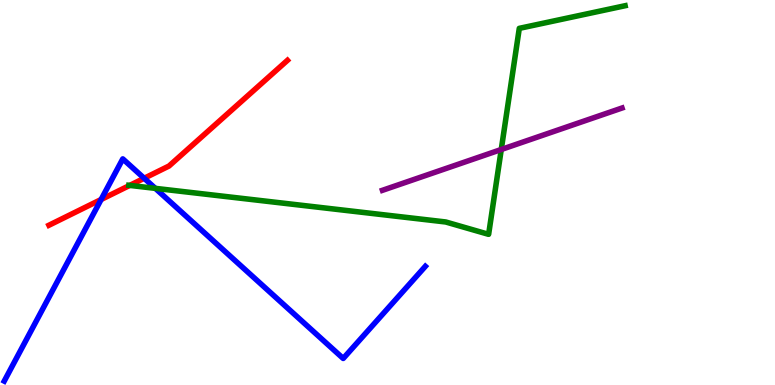[{'lines': ['blue', 'red'], 'intersections': [{'x': 1.3, 'y': 4.82}, {'x': 1.86, 'y': 5.37}]}, {'lines': ['green', 'red'], 'intersections': [{'x': 1.67, 'y': 5.18}]}, {'lines': ['purple', 'red'], 'intersections': []}, {'lines': ['blue', 'green'], 'intersections': [{'x': 2.0, 'y': 5.11}]}, {'lines': ['blue', 'purple'], 'intersections': []}, {'lines': ['green', 'purple'], 'intersections': [{'x': 6.47, 'y': 6.12}]}]